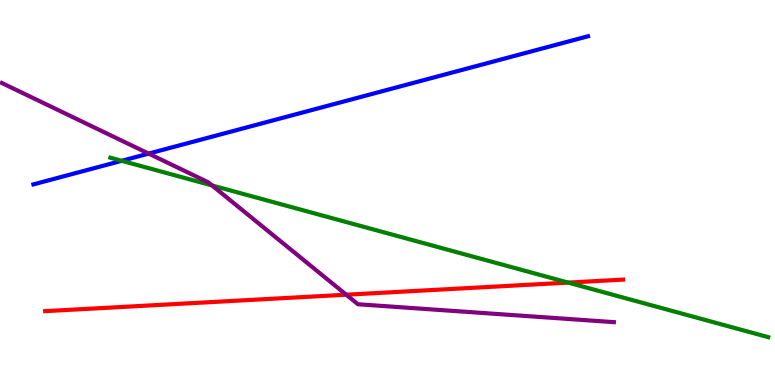[{'lines': ['blue', 'red'], 'intersections': []}, {'lines': ['green', 'red'], 'intersections': [{'x': 7.33, 'y': 2.66}]}, {'lines': ['purple', 'red'], 'intersections': [{'x': 4.47, 'y': 2.35}]}, {'lines': ['blue', 'green'], 'intersections': [{'x': 1.57, 'y': 5.82}]}, {'lines': ['blue', 'purple'], 'intersections': [{'x': 1.92, 'y': 6.01}]}, {'lines': ['green', 'purple'], 'intersections': [{'x': 2.74, 'y': 5.18}]}]